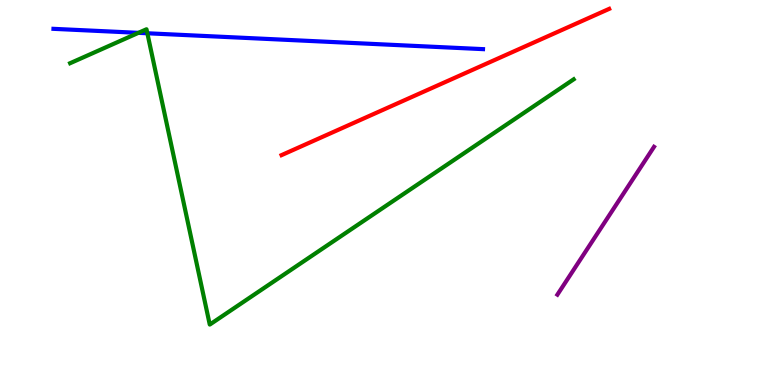[{'lines': ['blue', 'red'], 'intersections': []}, {'lines': ['green', 'red'], 'intersections': []}, {'lines': ['purple', 'red'], 'intersections': []}, {'lines': ['blue', 'green'], 'intersections': [{'x': 1.79, 'y': 9.15}, {'x': 1.9, 'y': 9.14}]}, {'lines': ['blue', 'purple'], 'intersections': []}, {'lines': ['green', 'purple'], 'intersections': []}]